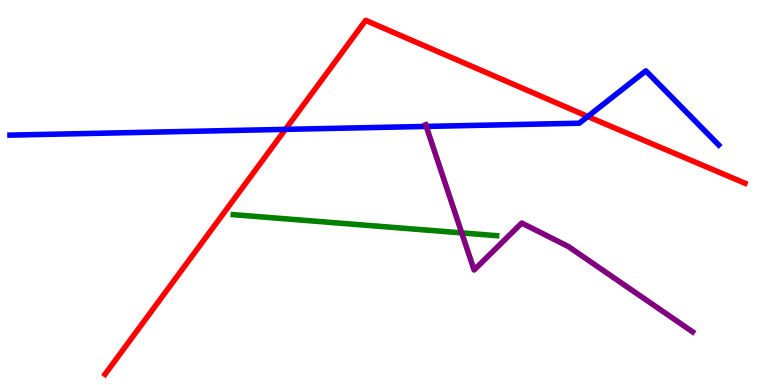[{'lines': ['blue', 'red'], 'intersections': [{'x': 3.68, 'y': 6.64}, {'x': 7.58, 'y': 6.97}]}, {'lines': ['green', 'red'], 'intersections': []}, {'lines': ['purple', 'red'], 'intersections': []}, {'lines': ['blue', 'green'], 'intersections': []}, {'lines': ['blue', 'purple'], 'intersections': [{'x': 5.5, 'y': 6.72}]}, {'lines': ['green', 'purple'], 'intersections': [{'x': 5.96, 'y': 3.95}]}]